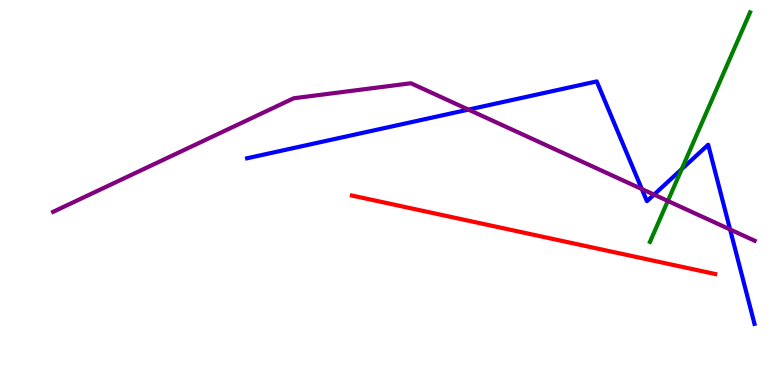[{'lines': ['blue', 'red'], 'intersections': []}, {'lines': ['green', 'red'], 'intersections': []}, {'lines': ['purple', 'red'], 'intersections': []}, {'lines': ['blue', 'green'], 'intersections': [{'x': 8.8, 'y': 5.61}]}, {'lines': ['blue', 'purple'], 'intersections': [{'x': 6.04, 'y': 7.15}, {'x': 8.28, 'y': 5.09}, {'x': 8.44, 'y': 4.94}, {'x': 9.42, 'y': 4.04}]}, {'lines': ['green', 'purple'], 'intersections': [{'x': 8.62, 'y': 4.78}]}]